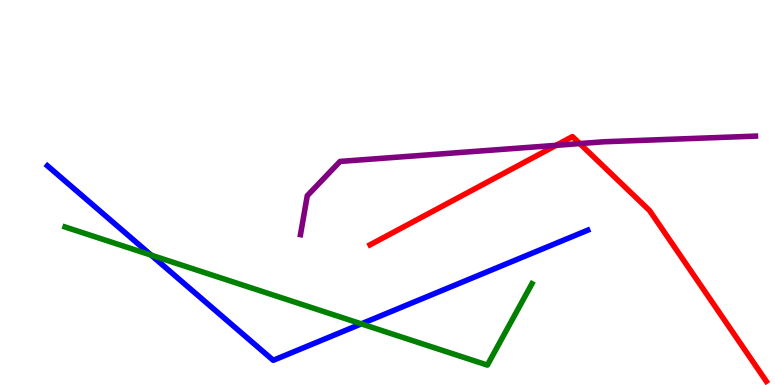[{'lines': ['blue', 'red'], 'intersections': []}, {'lines': ['green', 'red'], 'intersections': []}, {'lines': ['purple', 'red'], 'intersections': [{'x': 7.18, 'y': 6.23}, {'x': 7.48, 'y': 6.27}]}, {'lines': ['blue', 'green'], 'intersections': [{'x': 1.95, 'y': 3.37}, {'x': 4.66, 'y': 1.59}]}, {'lines': ['blue', 'purple'], 'intersections': []}, {'lines': ['green', 'purple'], 'intersections': []}]